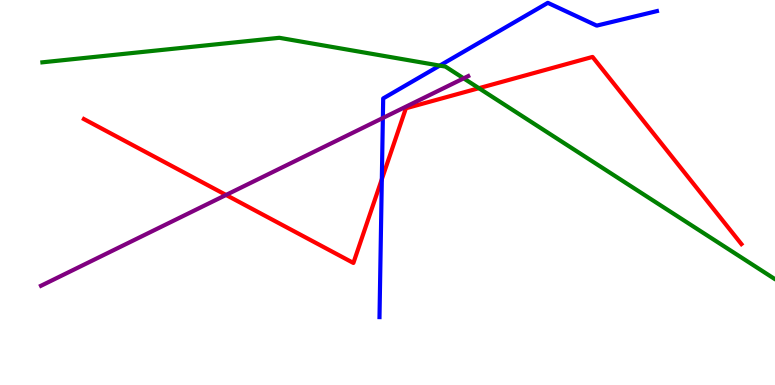[{'lines': ['blue', 'red'], 'intersections': [{'x': 4.93, 'y': 5.35}]}, {'lines': ['green', 'red'], 'intersections': [{'x': 6.18, 'y': 7.71}]}, {'lines': ['purple', 'red'], 'intersections': [{'x': 2.92, 'y': 4.94}]}, {'lines': ['blue', 'green'], 'intersections': [{'x': 5.67, 'y': 8.3}]}, {'lines': ['blue', 'purple'], 'intersections': [{'x': 4.94, 'y': 6.94}]}, {'lines': ['green', 'purple'], 'intersections': [{'x': 5.98, 'y': 7.97}]}]